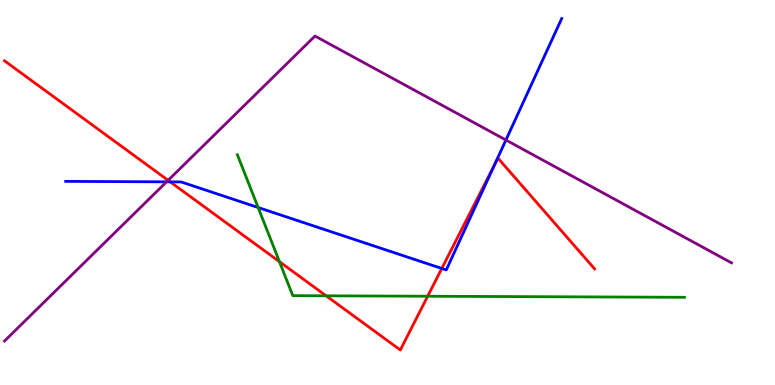[{'lines': ['blue', 'red'], 'intersections': [{'x': 2.2, 'y': 5.28}, {'x': 5.7, 'y': 3.03}, {'x': 6.38, 'y': 5.73}]}, {'lines': ['green', 'red'], 'intersections': [{'x': 3.61, 'y': 3.2}, {'x': 4.21, 'y': 2.32}, {'x': 5.52, 'y': 2.31}]}, {'lines': ['purple', 'red'], 'intersections': [{'x': 2.17, 'y': 5.32}]}, {'lines': ['blue', 'green'], 'intersections': [{'x': 3.33, 'y': 4.61}]}, {'lines': ['blue', 'purple'], 'intersections': [{'x': 2.15, 'y': 5.28}, {'x': 6.53, 'y': 6.36}]}, {'lines': ['green', 'purple'], 'intersections': []}]